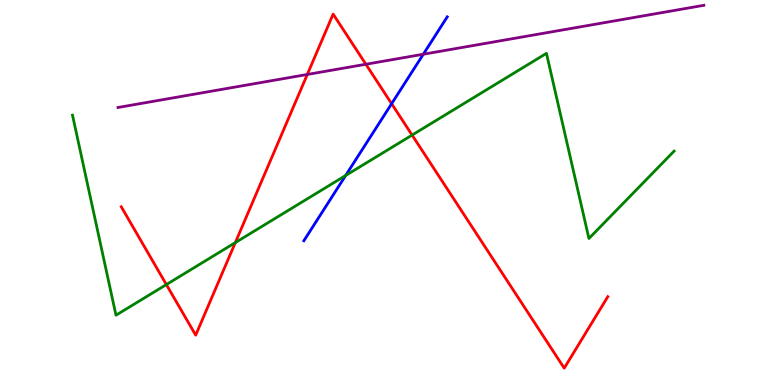[{'lines': ['blue', 'red'], 'intersections': [{'x': 5.05, 'y': 7.31}]}, {'lines': ['green', 'red'], 'intersections': [{'x': 2.15, 'y': 2.61}, {'x': 3.04, 'y': 3.7}, {'x': 5.32, 'y': 6.49}]}, {'lines': ['purple', 'red'], 'intersections': [{'x': 3.97, 'y': 8.07}, {'x': 4.72, 'y': 8.33}]}, {'lines': ['blue', 'green'], 'intersections': [{'x': 4.46, 'y': 5.44}]}, {'lines': ['blue', 'purple'], 'intersections': [{'x': 5.46, 'y': 8.59}]}, {'lines': ['green', 'purple'], 'intersections': []}]